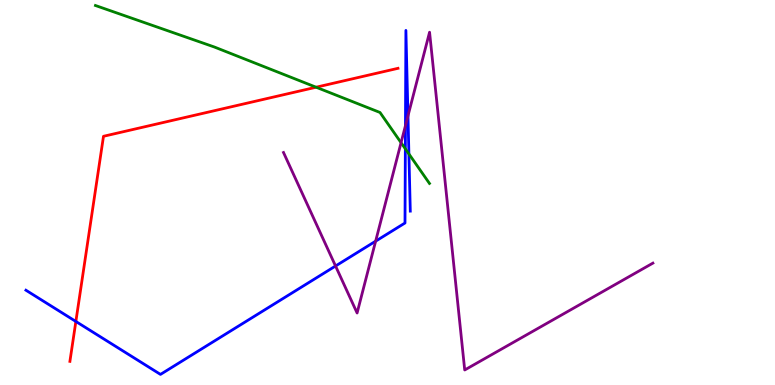[{'lines': ['blue', 'red'], 'intersections': [{'x': 0.979, 'y': 1.65}]}, {'lines': ['green', 'red'], 'intersections': [{'x': 4.08, 'y': 7.73}]}, {'lines': ['purple', 'red'], 'intersections': []}, {'lines': ['blue', 'green'], 'intersections': [{'x': 5.23, 'y': 6.13}, {'x': 5.28, 'y': 6.0}]}, {'lines': ['blue', 'purple'], 'intersections': [{'x': 4.33, 'y': 3.09}, {'x': 4.85, 'y': 3.74}, {'x': 5.23, 'y': 6.74}, {'x': 5.26, 'y': 6.99}]}, {'lines': ['green', 'purple'], 'intersections': [{'x': 5.17, 'y': 6.29}]}]